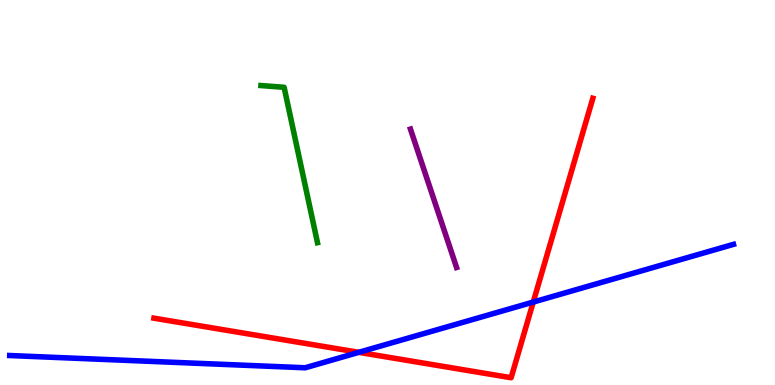[{'lines': ['blue', 'red'], 'intersections': [{'x': 4.63, 'y': 0.849}, {'x': 6.88, 'y': 2.15}]}, {'lines': ['green', 'red'], 'intersections': []}, {'lines': ['purple', 'red'], 'intersections': []}, {'lines': ['blue', 'green'], 'intersections': []}, {'lines': ['blue', 'purple'], 'intersections': []}, {'lines': ['green', 'purple'], 'intersections': []}]